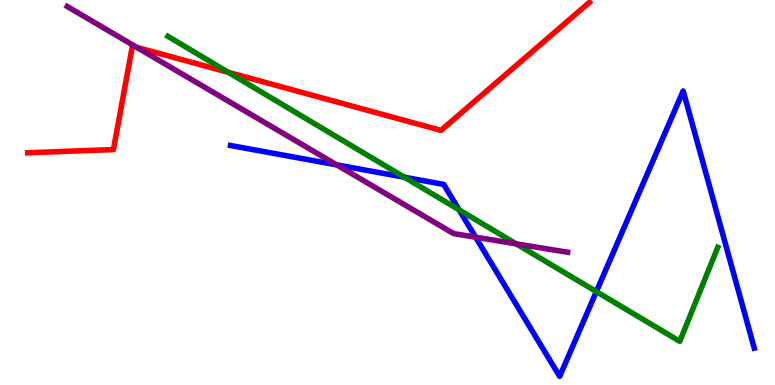[{'lines': ['blue', 'red'], 'intersections': []}, {'lines': ['green', 'red'], 'intersections': [{'x': 2.95, 'y': 8.12}]}, {'lines': ['purple', 'red'], 'intersections': [{'x': 1.76, 'y': 8.77}]}, {'lines': ['blue', 'green'], 'intersections': [{'x': 5.22, 'y': 5.4}, {'x': 5.92, 'y': 4.55}, {'x': 7.7, 'y': 2.43}]}, {'lines': ['blue', 'purple'], 'intersections': [{'x': 4.35, 'y': 5.72}, {'x': 6.14, 'y': 3.84}]}, {'lines': ['green', 'purple'], 'intersections': [{'x': 6.66, 'y': 3.67}]}]